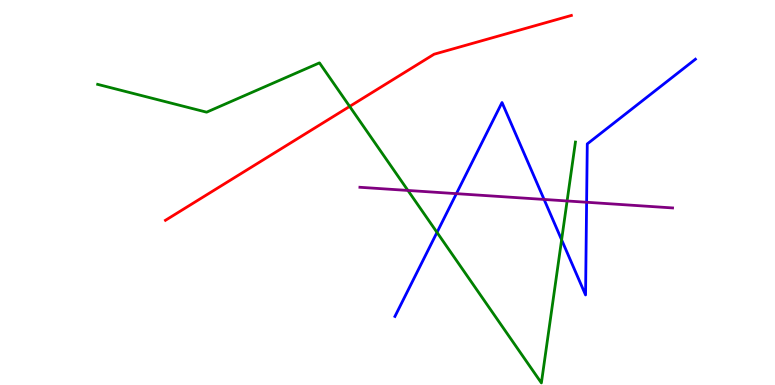[{'lines': ['blue', 'red'], 'intersections': []}, {'lines': ['green', 'red'], 'intersections': [{'x': 4.51, 'y': 7.24}]}, {'lines': ['purple', 'red'], 'intersections': []}, {'lines': ['blue', 'green'], 'intersections': [{'x': 5.64, 'y': 3.96}, {'x': 7.25, 'y': 3.77}]}, {'lines': ['blue', 'purple'], 'intersections': [{'x': 5.89, 'y': 4.97}, {'x': 7.02, 'y': 4.82}, {'x': 7.57, 'y': 4.75}]}, {'lines': ['green', 'purple'], 'intersections': [{'x': 5.26, 'y': 5.05}, {'x': 7.32, 'y': 4.78}]}]